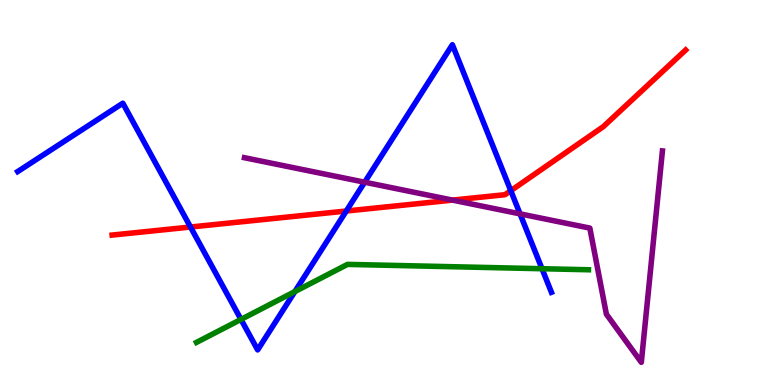[{'lines': ['blue', 'red'], 'intersections': [{'x': 2.46, 'y': 4.1}, {'x': 4.47, 'y': 4.52}, {'x': 6.59, 'y': 5.05}]}, {'lines': ['green', 'red'], 'intersections': []}, {'lines': ['purple', 'red'], 'intersections': [{'x': 5.84, 'y': 4.8}]}, {'lines': ['blue', 'green'], 'intersections': [{'x': 3.11, 'y': 1.7}, {'x': 3.8, 'y': 2.43}, {'x': 6.99, 'y': 3.02}]}, {'lines': ['blue', 'purple'], 'intersections': [{'x': 4.71, 'y': 5.27}, {'x': 6.71, 'y': 4.44}]}, {'lines': ['green', 'purple'], 'intersections': []}]